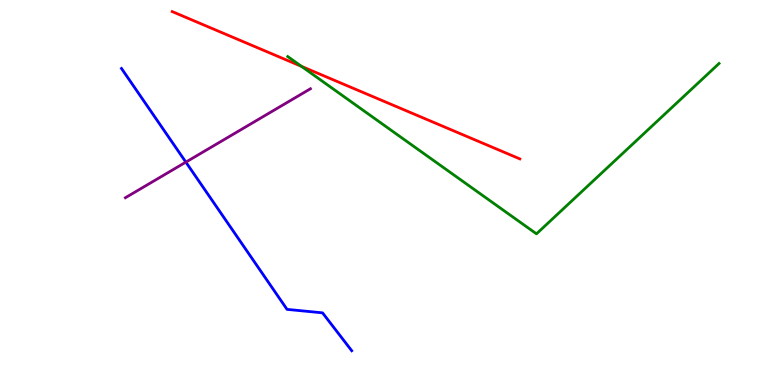[{'lines': ['blue', 'red'], 'intersections': []}, {'lines': ['green', 'red'], 'intersections': [{'x': 3.89, 'y': 8.28}]}, {'lines': ['purple', 'red'], 'intersections': []}, {'lines': ['blue', 'green'], 'intersections': []}, {'lines': ['blue', 'purple'], 'intersections': [{'x': 2.4, 'y': 5.79}]}, {'lines': ['green', 'purple'], 'intersections': []}]